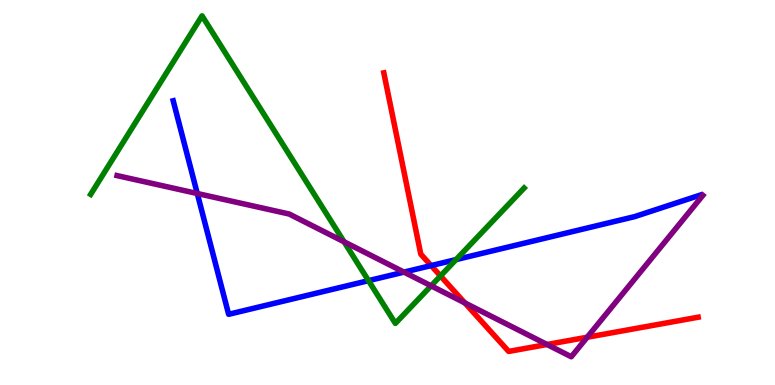[{'lines': ['blue', 'red'], 'intersections': [{'x': 5.56, 'y': 3.1}]}, {'lines': ['green', 'red'], 'intersections': [{'x': 5.68, 'y': 2.83}]}, {'lines': ['purple', 'red'], 'intersections': [{'x': 6.0, 'y': 2.13}, {'x': 7.06, 'y': 1.05}, {'x': 7.58, 'y': 1.24}]}, {'lines': ['blue', 'green'], 'intersections': [{'x': 4.75, 'y': 2.71}, {'x': 5.88, 'y': 3.26}]}, {'lines': ['blue', 'purple'], 'intersections': [{'x': 2.55, 'y': 4.97}, {'x': 5.21, 'y': 2.93}]}, {'lines': ['green', 'purple'], 'intersections': [{'x': 4.44, 'y': 3.72}, {'x': 5.56, 'y': 2.58}]}]